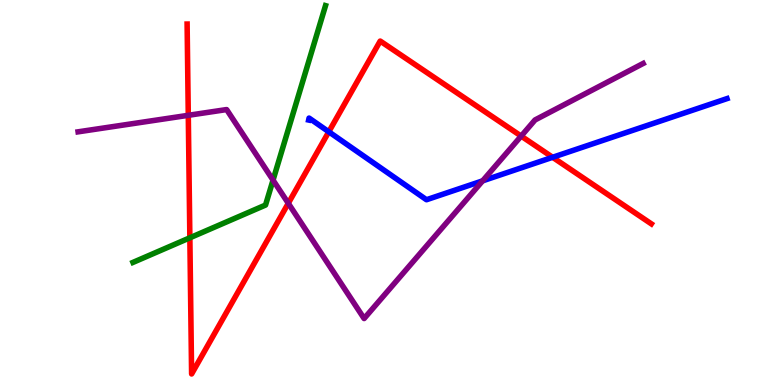[{'lines': ['blue', 'red'], 'intersections': [{'x': 4.24, 'y': 6.58}, {'x': 7.13, 'y': 5.91}]}, {'lines': ['green', 'red'], 'intersections': [{'x': 2.45, 'y': 3.82}]}, {'lines': ['purple', 'red'], 'intersections': [{'x': 2.43, 'y': 7.0}, {'x': 3.72, 'y': 4.72}, {'x': 6.72, 'y': 6.47}]}, {'lines': ['blue', 'green'], 'intersections': []}, {'lines': ['blue', 'purple'], 'intersections': [{'x': 6.23, 'y': 5.3}]}, {'lines': ['green', 'purple'], 'intersections': [{'x': 3.52, 'y': 5.32}]}]